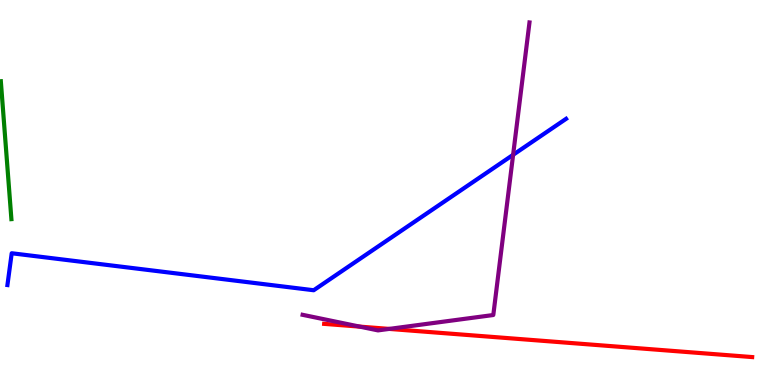[{'lines': ['blue', 'red'], 'intersections': []}, {'lines': ['green', 'red'], 'intersections': []}, {'lines': ['purple', 'red'], 'intersections': [{'x': 4.64, 'y': 1.52}, {'x': 5.02, 'y': 1.46}]}, {'lines': ['blue', 'green'], 'intersections': []}, {'lines': ['blue', 'purple'], 'intersections': [{'x': 6.62, 'y': 5.98}]}, {'lines': ['green', 'purple'], 'intersections': []}]